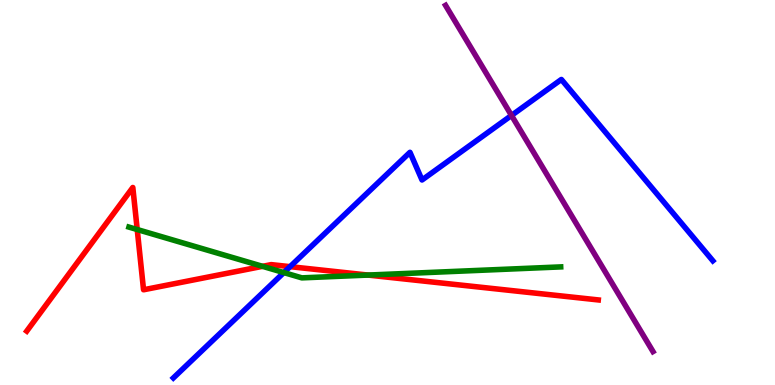[{'lines': ['blue', 'red'], 'intersections': [{'x': 3.74, 'y': 3.07}]}, {'lines': ['green', 'red'], 'intersections': [{'x': 1.77, 'y': 4.04}, {'x': 3.39, 'y': 3.08}, {'x': 4.75, 'y': 2.86}]}, {'lines': ['purple', 'red'], 'intersections': []}, {'lines': ['blue', 'green'], 'intersections': [{'x': 3.66, 'y': 2.92}]}, {'lines': ['blue', 'purple'], 'intersections': [{'x': 6.6, 'y': 7.0}]}, {'lines': ['green', 'purple'], 'intersections': []}]